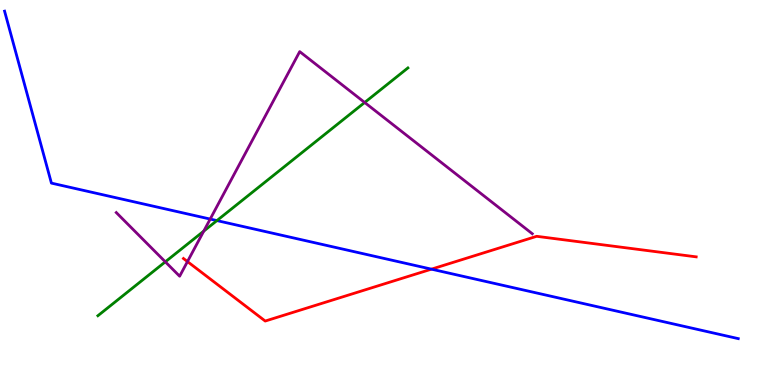[{'lines': ['blue', 'red'], 'intersections': [{'x': 5.57, 'y': 3.01}]}, {'lines': ['green', 'red'], 'intersections': []}, {'lines': ['purple', 'red'], 'intersections': [{'x': 2.42, 'y': 3.21}]}, {'lines': ['blue', 'green'], 'intersections': [{'x': 2.8, 'y': 4.27}]}, {'lines': ['blue', 'purple'], 'intersections': [{'x': 2.71, 'y': 4.31}]}, {'lines': ['green', 'purple'], 'intersections': [{'x': 2.13, 'y': 3.2}, {'x': 2.63, 'y': 4.0}, {'x': 4.71, 'y': 7.34}]}]